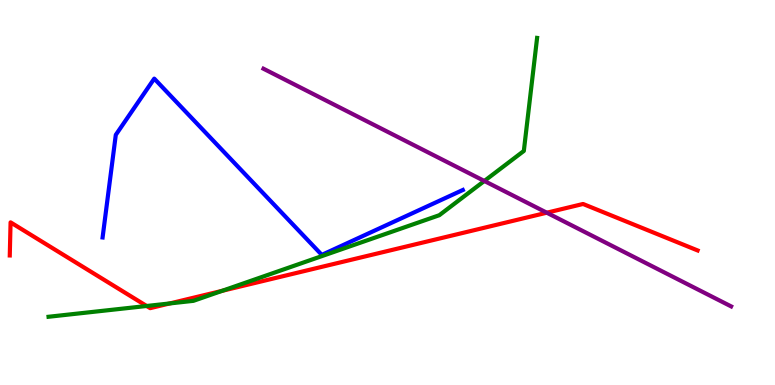[{'lines': ['blue', 'red'], 'intersections': []}, {'lines': ['green', 'red'], 'intersections': [{'x': 1.89, 'y': 2.05}, {'x': 2.19, 'y': 2.12}, {'x': 2.87, 'y': 2.45}]}, {'lines': ['purple', 'red'], 'intersections': [{'x': 7.06, 'y': 4.48}]}, {'lines': ['blue', 'green'], 'intersections': []}, {'lines': ['blue', 'purple'], 'intersections': []}, {'lines': ['green', 'purple'], 'intersections': [{'x': 6.25, 'y': 5.3}]}]